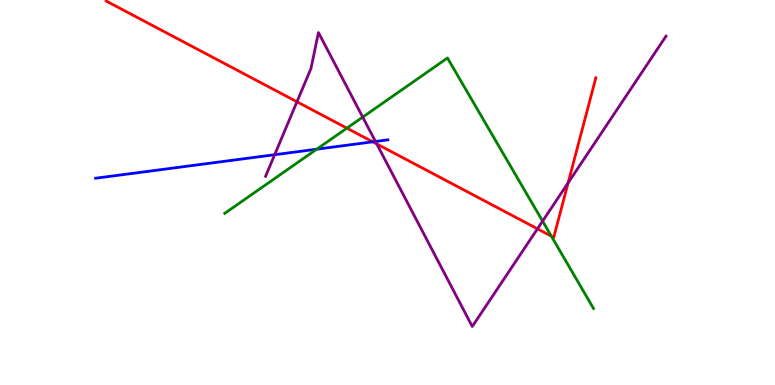[{'lines': ['blue', 'red'], 'intersections': [{'x': 4.81, 'y': 6.32}]}, {'lines': ['green', 'red'], 'intersections': [{'x': 4.48, 'y': 6.67}, {'x': 7.11, 'y': 3.87}]}, {'lines': ['purple', 'red'], 'intersections': [{'x': 3.83, 'y': 7.36}, {'x': 4.86, 'y': 6.26}, {'x': 6.94, 'y': 4.06}, {'x': 7.33, 'y': 5.25}]}, {'lines': ['blue', 'green'], 'intersections': [{'x': 4.09, 'y': 6.13}]}, {'lines': ['blue', 'purple'], 'intersections': [{'x': 3.54, 'y': 5.98}, {'x': 4.84, 'y': 6.33}]}, {'lines': ['green', 'purple'], 'intersections': [{'x': 4.68, 'y': 6.96}, {'x': 7.0, 'y': 4.26}]}]